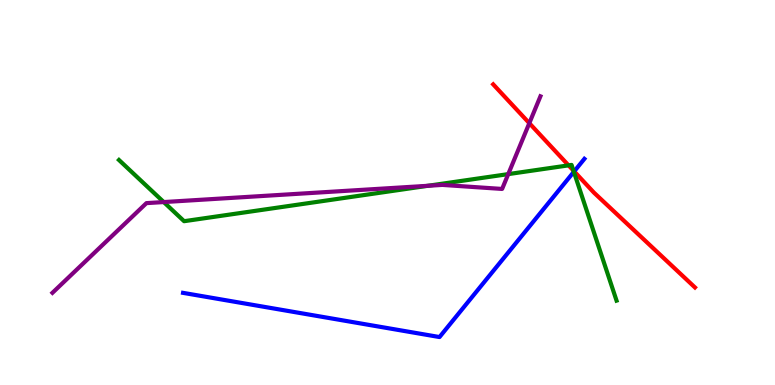[{'lines': ['blue', 'red'], 'intersections': [{'x': 7.41, 'y': 5.55}]}, {'lines': ['green', 'red'], 'intersections': [{'x': 7.34, 'y': 5.71}, {'x': 7.4, 'y': 5.57}]}, {'lines': ['purple', 'red'], 'intersections': [{'x': 6.83, 'y': 6.8}]}, {'lines': ['blue', 'green'], 'intersections': [{'x': 7.4, 'y': 5.54}]}, {'lines': ['blue', 'purple'], 'intersections': []}, {'lines': ['green', 'purple'], 'intersections': [{'x': 2.11, 'y': 4.75}, {'x': 5.52, 'y': 5.17}, {'x': 6.56, 'y': 5.48}]}]